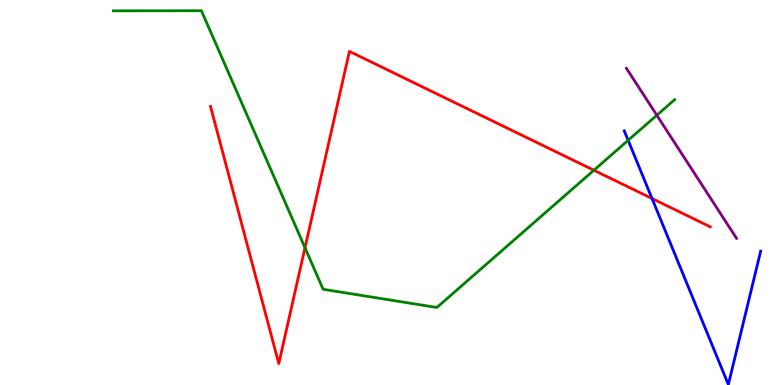[{'lines': ['blue', 'red'], 'intersections': [{'x': 8.41, 'y': 4.84}]}, {'lines': ['green', 'red'], 'intersections': [{'x': 3.94, 'y': 3.56}, {'x': 7.66, 'y': 5.58}]}, {'lines': ['purple', 'red'], 'intersections': []}, {'lines': ['blue', 'green'], 'intersections': [{'x': 8.11, 'y': 6.36}]}, {'lines': ['blue', 'purple'], 'intersections': []}, {'lines': ['green', 'purple'], 'intersections': [{'x': 8.48, 'y': 7.01}]}]